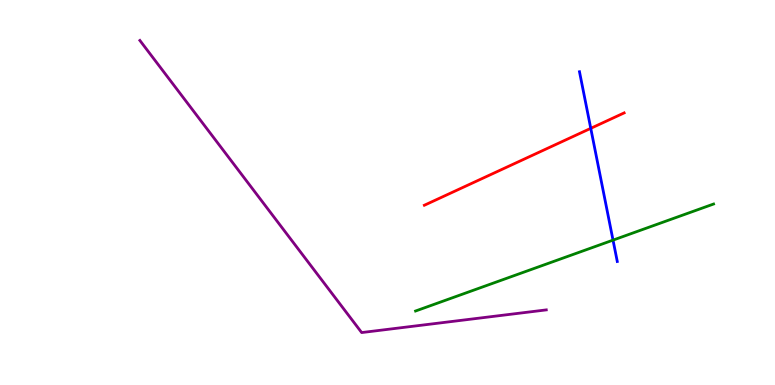[{'lines': ['blue', 'red'], 'intersections': [{'x': 7.62, 'y': 6.67}]}, {'lines': ['green', 'red'], 'intersections': []}, {'lines': ['purple', 'red'], 'intersections': []}, {'lines': ['blue', 'green'], 'intersections': [{'x': 7.91, 'y': 3.76}]}, {'lines': ['blue', 'purple'], 'intersections': []}, {'lines': ['green', 'purple'], 'intersections': []}]